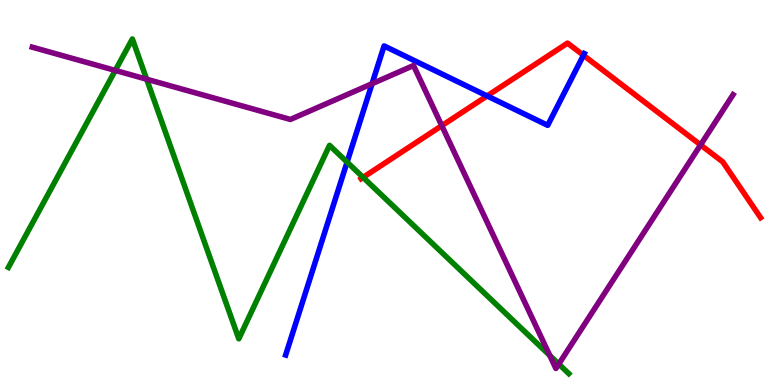[{'lines': ['blue', 'red'], 'intersections': [{'x': 6.29, 'y': 7.51}, {'x': 7.53, 'y': 8.56}]}, {'lines': ['green', 'red'], 'intersections': [{'x': 4.69, 'y': 5.39}]}, {'lines': ['purple', 'red'], 'intersections': [{'x': 5.7, 'y': 6.74}, {'x': 9.04, 'y': 6.24}]}, {'lines': ['blue', 'green'], 'intersections': [{'x': 4.48, 'y': 5.79}]}, {'lines': ['blue', 'purple'], 'intersections': [{'x': 4.8, 'y': 7.83}]}, {'lines': ['green', 'purple'], 'intersections': [{'x': 1.49, 'y': 8.17}, {'x': 1.89, 'y': 7.94}, {'x': 7.09, 'y': 0.768}, {'x': 7.21, 'y': 0.544}]}]